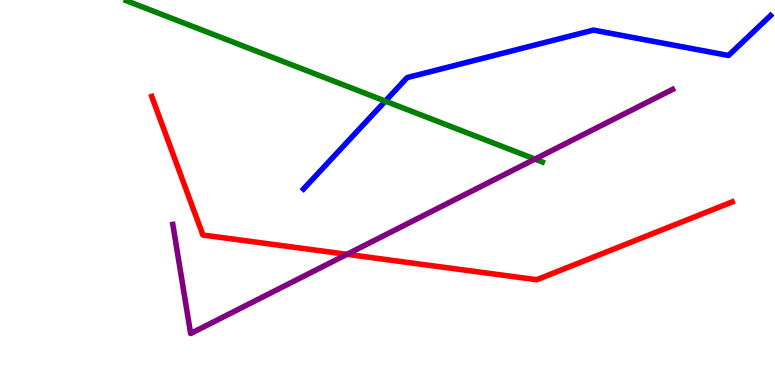[{'lines': ['blue', 'red'], 'intersections': []}, {'lines': ['green', 'red'], 'intersections': []}, {'lines': ['purple', 'red'], 'intersections': [{'x': 4.48, 'y': 3.39}]}, {'lines': ['blue', 'green'], 'intersections': [{'x': 4.97, 'y': 7.37}]}, {'lines': ['blue', 'purple'], 'intersections': []}, {'lines': ['green', 'purple'], 'intersections': [{'x': 6.9, 'y': 5.87}]}]